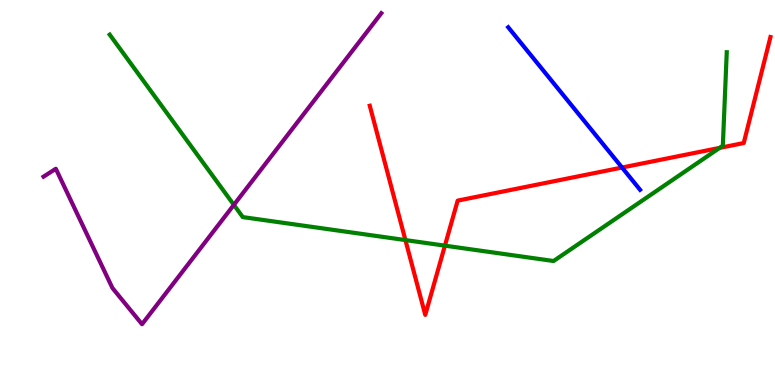[{'lines': ['blue', 'red'], 'intersections': [{'x': 8.03, 'y': 5.65}]}, {'lines': ['green', 'red'], 'intersections': [{'x': 5.23, 'y': 3.76}, {'x': 5.74, 'y': 3.62}, {'x': 9.29, 'y': 6.16}]}, {'lines': ['purple', 'red'], 'intersections': []}, {'lines': ['blue', 'green'], 'intersections': []}, {'lines': ['blue', 'purple'], 'intersections': []}, {'lines': ['green', 'purple'], 'intersections': [{'x': 3.02, 'y': 4.68}]}]